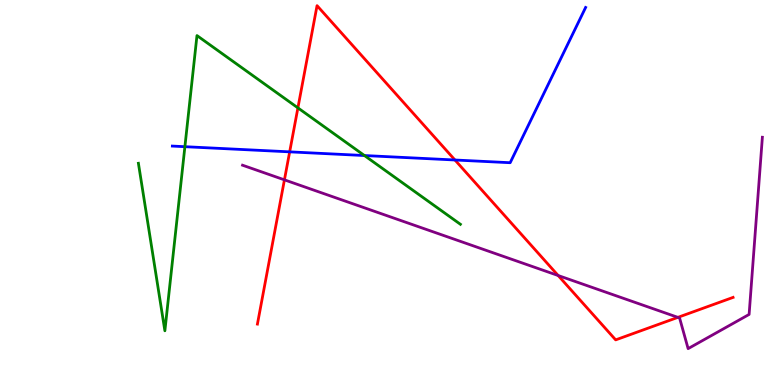[{'lines': ['blue', 'red'], 'intersections': [{'x': 3.74, 'y': 6.06}, {'x': 5.87, 'y': 5.84}]}, {'lines': ['green', 'red'], 'intersections': [{'x': 3.84, 'y': 7.2}]}, {'lines': ['purple', 'red'], 'intersections': [{'x': 3.67, 'y': 5.33}, {'x': 7.2, 'y': 2.84}, {'x': 8.75, 'y': 1.76}]}, {'lines': ['blue', 'green'], 'intersections': [{'x': 2.39, 'y': 6.19}, {'x': 4.7, 'y': 5.96}]}, {'lines': ['blue', 'purple'], 'intersections': []}, {'lines': ['green', 'purple'], 'intersections': []}]